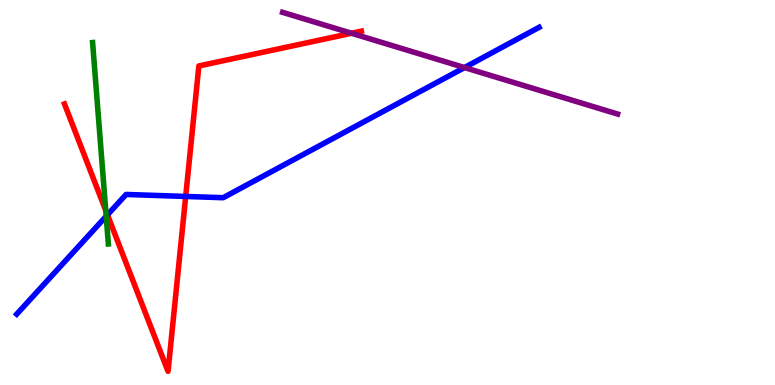[{'lines': ['blue', 'red'], 'intersections': [{'x': 1.39, 'y': 4.42}, {'x': 2.4, 'y': 4.9}]}, {'lines': ['green', 'red'], 'intersections': [{'x': 1.36, 'y': 4.53}]}, {'lines': ['purple', 'red'], 'intersections': [{'x': 4.54, 'y': 9.14}]}, {'lines': ['blue', 'green'], 'intersections': [{'x': 1.37, 'y': 4.38}]}, {'lines': ['blue', 'purple'], 'intersections': [{'x': 5.99, 'y': 8.25}]}, {'lines': ['green', 'purple'], 'intersections': []}]